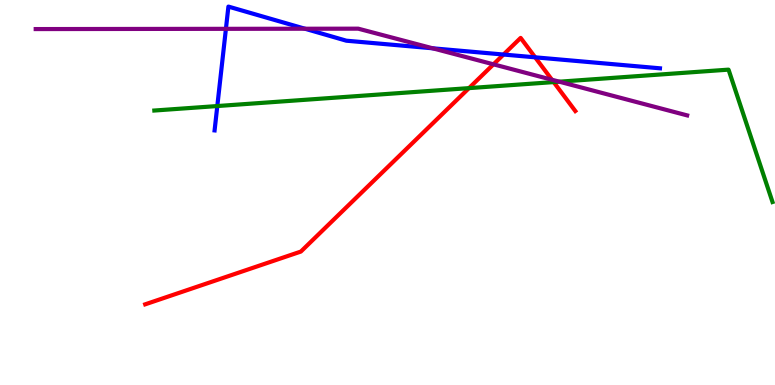[{'lines': ['blue', 'red'], 'intersections': [{'x': 6.5, 'y': 8.58}, {'x': 6.91, 'y': 8.51}]}, {'lines': ['green', 'red'], 'intersections': [{'x': 6.05, 'y': 7.71}, {'x': 7.14, 'y': 7.87}]}, {'lines': ['purple', 'red'], 'intersections': [{'x': 6.37, 'y': 8.33}, {'x': 7.12, 'y': 7.93}]}, {'lines': ['blue', 'green'], 'intersections': [{'x': 2.8, 'y': 7.25}]}, {'lines': ['blue', 'purple'], 'intersections': [{'x': 2.92, 'y': 9.25}, {'x': 3.94, 'y': 9.25}, {'x': 5.58, 'y': 8.75}]}, {'lines': ['green', 'purple'], 'intersections': [{'x': 7.22, 'y': 7.88}]}]